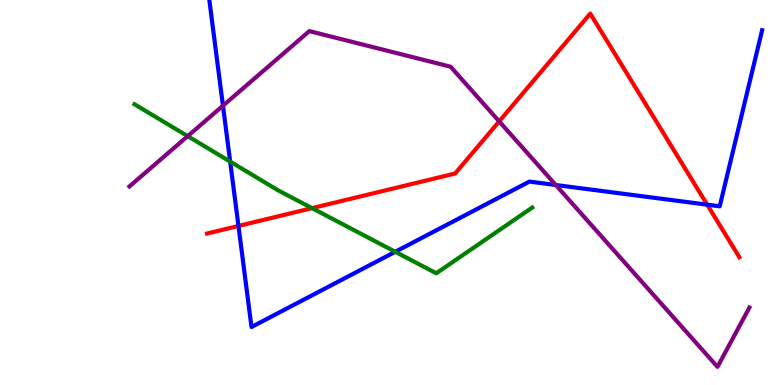[{'lines': ['blue', 'red'], 'intersections': [{'x': 3.08, 'y': 4.13}, {'x': 9.13, 'y': 4.68}]}, {'lines': ['green', 'red'], 'intersections': [{'x': 4.03, 'y': 4.59}]}, {'lines': ['purple', 'red'], 'intersections': [{'x': 6.44, 'y': 6.85}]}, {'lines': ['blue', 'green'], 'intersections': [{'x': 2.97, 'y': 5.8}, {'x': 5.1, 'y': 3.46}]}, {'lines': ['blue', 'purple'], 'intersections': [{'x': 2.88, 'y': 7.25}, {'x': 7.17, 'y': 5.19}]}, {'lines': ['green', 'purple'], 'intersections': [{'x': 2.42, 'y': 6.46}]}]